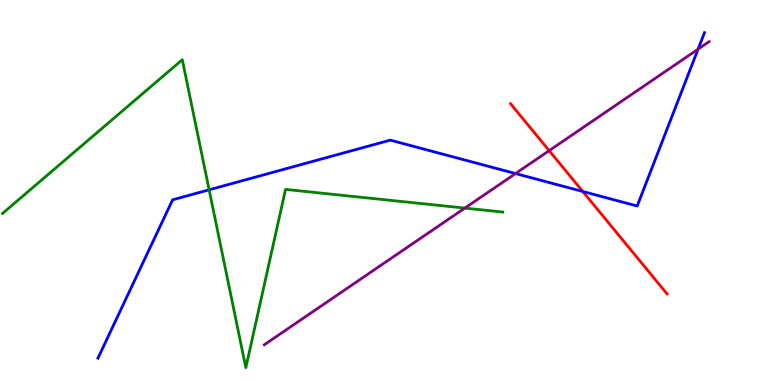[{'lines': ['blue', 'red'], 'intersections': [{'x': 7.52, 'y': 5.03}]}, {'lines': ['green', 'red'], 'intersections': []}, {'lines': ['purple', 'red'], 'intersections': [{'x': 7.09, 'y': 6.09}]}, {'lines': ['blue', 'green'], 'intersections': [{'x': 2.7, 'y': 5.07}]}, {'lines': ['blue', 'purple'], 'intersections': [{'x': 6.65, 'y': 5.49}, {'x': 9.01, 'y': 8.72}]}, {'lines': ['green', 'purple'], 'intersections': [{'x': 6.0, 'y': 4.6}]}]